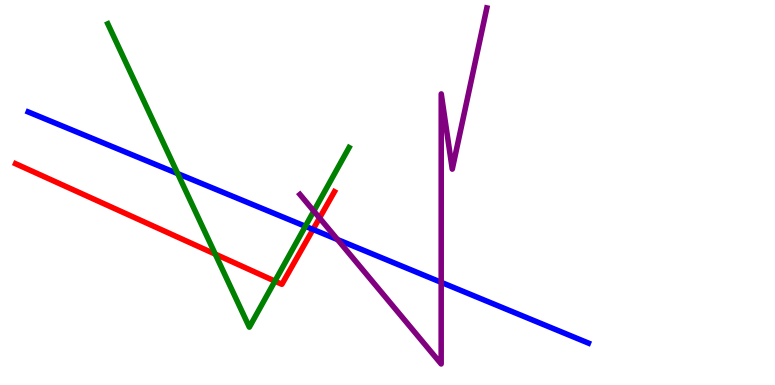[{'lines': ['blue', 'red'], 'intersections': [{'x': 4.04, 'y': 4.04}]}, {'lines': ['green', 'red'], 'intersections': [{'x': 2.78, 'y': 3.4}, {'x': 3.55, 'y': 2.7}]}, {'lines': ['purple', 'red'], 'intersections': [{'x': 4.12, 'y': 4.34}]}, {'lines': ['blue', 'green'], 'intersections': [{'x': 2.29, 'y': 5.49}, {'x': 3.94, 'y': 4.12}]}, {'lines': ['blue', 'purple'], 'intersections': [{'x': 4.36, 'y': 3.78}, {'x': 5.69, 'y': 2.67}]}, {'lines': ['green', 'purple'], 'intersections': [{'x': 4.05, 'y': 4.52}]}]